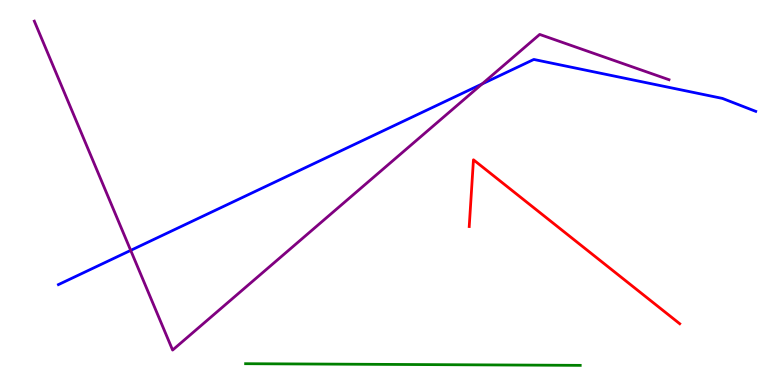[{'lines': ['blue', 'red'], 'intersections': []}, {'lines': ['green', 'red'], 'intersections': []}, {'lines': ['purple', 'red'], 'intersections': []}, {'lines': ['blue', 'green'], 'intersections': []}, {'lines': ['blue', 'purple'], 'intersections': [{'x': 1.69, 'y': 3.5}, {'x': 6.22, 'y': 7.82}]}, {'lines': ['green', 'purple'], 'intersections': []}]